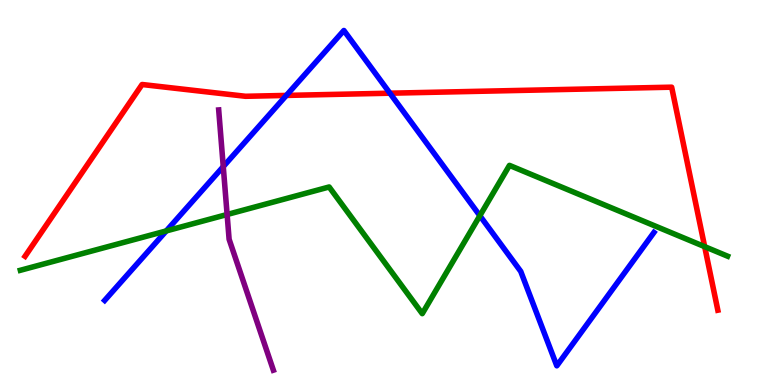[{'lines': ['blue', 'red'], 'intersections': [{'x': 3.69, 'y': 7.52}, {'x': 5.03, 'y': 7.58}]}, {'lines': ['green', 'red'], 'intersections': [{'x': 9.09, 'y': 3.59}]}, {'lines': ['purple', 'red'], 'intersections': []}, {'lines': ['blue', 'green'], 'intersections': [{'x': 2.15, 'y': 4.0}, {'x': 6.19, 'y': 4.4}]}, {'lines': ['blue', 'purple'], 'intersections': [{'x': 2.88, 'y': 5.67}]}, {'lines': ['green', 'purple'], 'intersections': [{'x': 2.93, 'y': 4.43}]}]